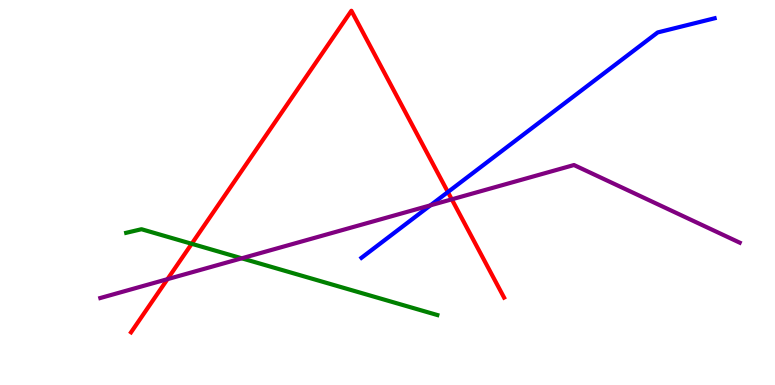[{'lines': ['blue', 'red'], 'intersections': [{'x': 5.78, 'y': 5.01}]}, {'lines': ['green', 'red'], 'intersections': [{'x': 2.47, 'y': 3.67}]}, {'lines': ['purple', 'red'], 'intersections': [{'x': 2.16, 'y': 2.75}, {'x': 5.83, 'y': 4.82}]}, {'lines': ['blue', 'green'], 'intersections': []}, {'lines': ['blue', 'purple'], 'intersections': [{'x': 5.55, 'y': 4.67}]}, {'lines': ['green', 'purple'], 'intersections': [{'x': 3.12, 'y': 3.29}]}]